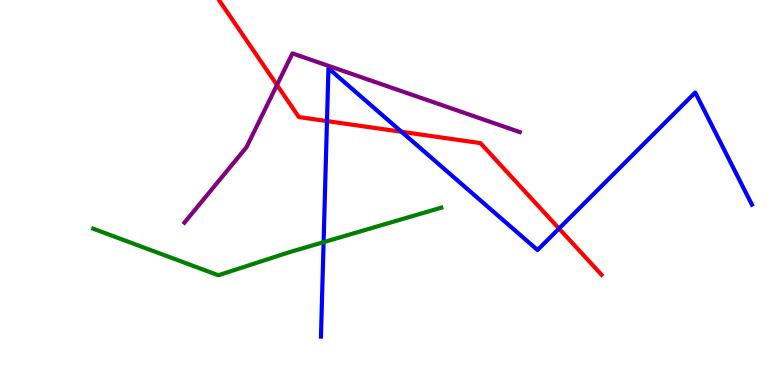[{'lines': ['blue', 'red'], 'intersections': [{'x': 4.22, 'y': 6.85}, {'x': 5.18, 'y': 6.58}, {'x': 7.21, 'y': 4.06}]}, {'lines': ['green', 'red'], 'intersections': []}, {'lines': ['purple', 'red'], 'intersections': [{'x': 3.57, 'y': 7.79}]}, {'lines': ['blue', 'green'], 'intersections': [{'x': 4.18, 'y': 3.71}]}, {'lines': ['blue', 'purple'], 'intersections': []}, {'lines': ['green', 'purple'], 'intersections': []}]